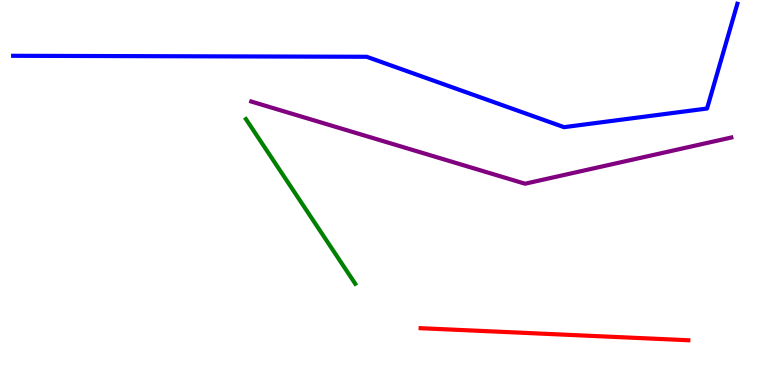[{'lines': ['blue', 'red'], 'intersections': []}, {'lines': ['green', 'red'], 'intersections': []}, {'lines': ['purple', 'red'], 'intersections': []}, {'lines': ['blue', 'green'], 'intersections': []}, {'lines': ['blue', 'purple'], 'intersections': []}, {'lines': ['green', 'purple'], 'intersections': []}]